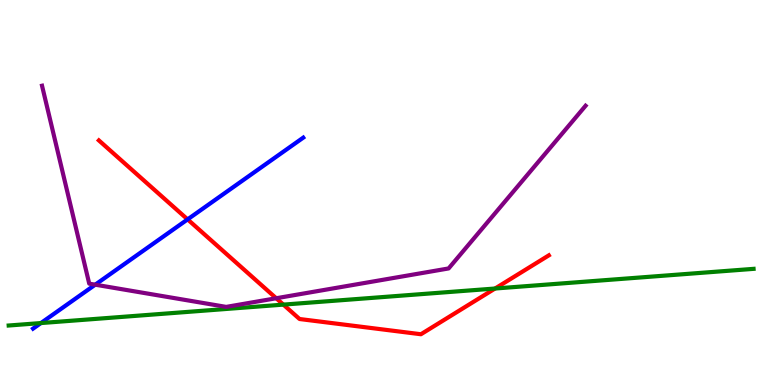[{'lines': ['blue', 'red'], 'intersections': [{'x': 2.42, 'y': 4.3}]}, {'lines': ['green', 'red'], 'intersections': [{'x': 3.66, 'y': 2.09}, {'x': 6.39, 'y': 2.51}]}, {'lines': ['purple', 'red'], 'intersections': [{'x': 3.56, 'y': 2.25}]}, {'lines': ['blue', 'green'], 'intersections': [{'x': 0.528, 'y': 1.61}]}, {'lines': ['blue', 'purple'], 'intersections': [{'x': 1.23, 'y': 2.61}]}, {'lines': ['green', 'purple'], 'intersections': []}]